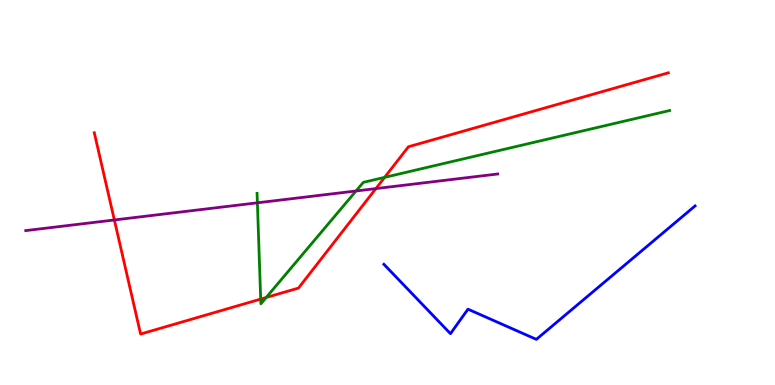[{'lines': ['blue', 'red'], 'intersections': []}, {'lines': ['green', 'red'], 'intersections': [{'x': 3.36, 'y': 2.23}, {'x': 3.43, 'y': 2.27}, {'x': 4.96, 'y': 5.39}]}, {'lines': ['purple', 'red'], 'intersections': [{'x': 1.48, 'y': 4.29}, {'x': 4.85, 'y': 5.1}]}, {'lines': ['blue', 'green'], 'intersections': []}, {'lines': ['blue', 'purple'], 'intersections': []}, {'lines': ['green', 'purple'], 'intersections': [{'x': 3.32, 'y': 4.73}, {'x': 4.59, 'y': 5.04}]}]